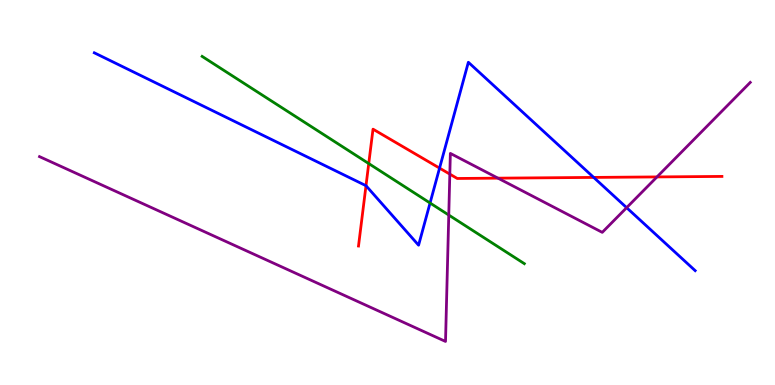[{'lines': ['blue', 'red'], 'intersections': [{'x': 4.72, 'y': 5.18}, {'x': 5.67, 'y': 5.63}, {'x': 7.66, 'y': 5.39}]}, {'lines': ['green', 'red'], 'intersections': [{'x': 4.76, 'y': 5.75}]}, {'lines': ['purple', 'red'], 'intersections': [{'x': 5.8, 'y': 5.48}, {'x': 6.43, 'y': 5.37}, {'x': 8.48, 'y': 5.4}]}, {'lines': ['blue', 'green'], 'intersections': [{'x': 5.55, 'y': 4.73}]}, {'lines': ['blue', 'purple'], 'intersections': [{'x': 8.09, 'y': 4.61}]}, {'lines': ['green', 'purple'], 'intersections': [{'x': 5.79, 'y': 4.41}]}]